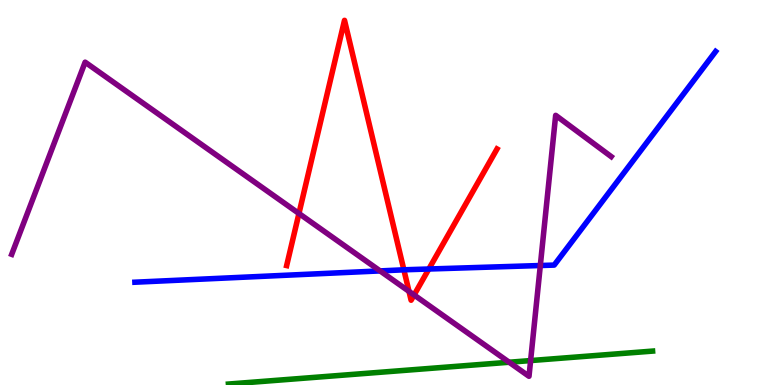[{'lines': ['blue', 'red'], 'intersections': [{'x': 5.21, 'y': 2.99}, {'x': 5.53, 'y': 3.01}]}, {'lines': ['green', 'red'], 'intersections': []}, {'lines': ['purple', 'red'], 'intersections': [{'x': 3.86, 'y': 4.45}, {'x': 5.28, 'y': 2.43}, {'x': 5.34, 'y': 2.34}]}, {'lines': ['blue', 'green'], 'intersections': []}, {'lines': ['blue', 'purple'], 'intersections': [{'x': 4.9, 'y': 2.96}, {'x': 6.97, 'y': 3.1}]}, {'lines': ['green', 'purple'], 'intersections': [{'x': 6.57, 'y': 0.591}, {'x': 6.85, 'y': 0.634}]}]